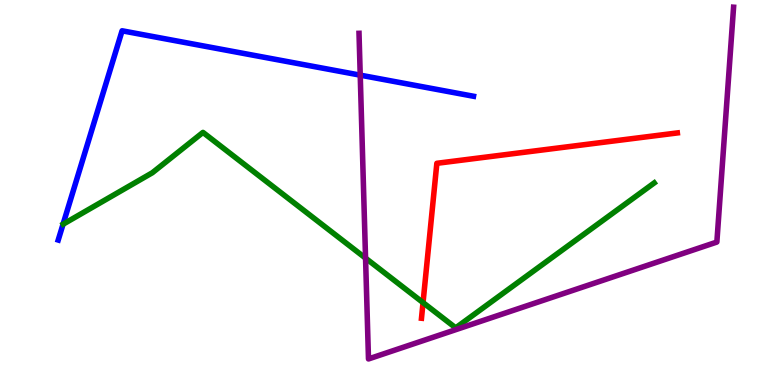[{'lines': ['blue', 'red'], 'intersections': []}, {'lines': ['green', 'red'], 'intersections': [{'x': 5.46, 'y': 2.14}]}, {'lines': ['purple', 'red'], 'intersections': []}, {'lines': ['blue', 'green'], 'intersections': []}, {'lines': ['blue', 'purple'], 'intersections': [{'x': 4.65, 'y': 8.05}]}, {'lines': ['green', 'purple'], 'intersections': [{'x': 4.72, 'y': 3.29}]}]